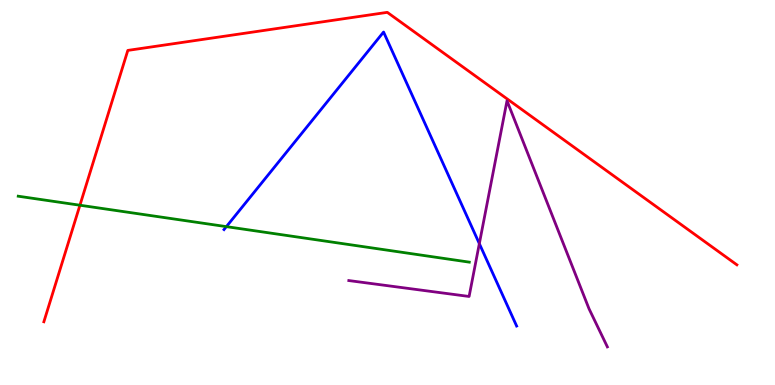[{'lines': ['blue', 'red'], 'intersections': []}, {'lines': ['green', 'red'], 'intersections': [{'x': 1.03, 'y': 4.67}]}, {'lines': ['purple', 'red'], 'intersections': []}, {'lines': ['blue', 'green'], 'intersections': [{'x': 2.92, 'y': 4.11}]}, {'lines': ['blue', 'purple'], 'intersections': [{'x': 6.19, 'y': 3.67}]}, {'lines': ['green', 'purple'], 'intersections': []}]